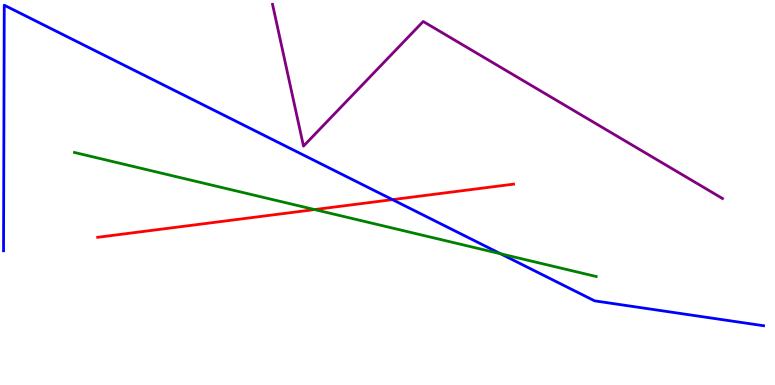[{'lines': ['blue', 'red'], 'intersections': [{'x': 5.06, 'y': 4.82}]}, {'lines': ['green', 'red'], 'intersections': [{'x': 4.06, 'y': 4.56}]}, {'lines': ['purple', 'red'], 'intersections': []}, {'lines': ['blue', 'green'], 'intersections': [{'x': 6.46, 'y': 3.41}]}, {'lines': ['blue', 'purple'], 'intersections': []}, {'lines': ['green', 'purple'], 'intersections': []}]